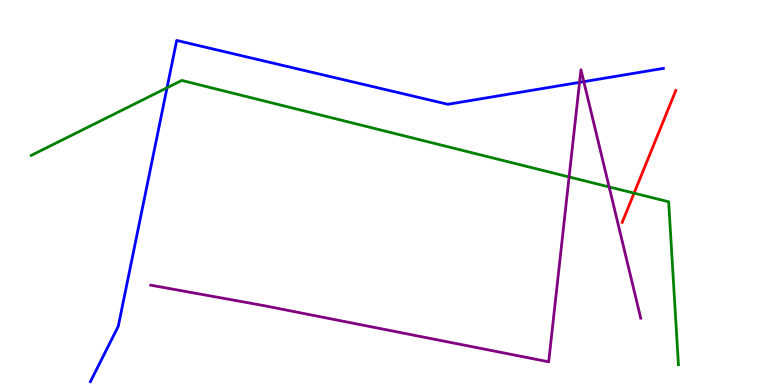[{'lines': ['blue', 'red'], 'intersections': []}, {'lines': ['green', 'red'], 'intersections': [{'x': 8.18, 'y': 4.98}]}, {'lines': ['purple', 'red'], 'intersections': []}, {'lines': ['blue', 'green'], 'intersections': [{'x': 2.16, 'y': 7.72}]}, {'lines': ['blue', 'purple'], 'intersections': [{'x': 7.48, 'y': 7.86}, {'x': 7.53, 'y': 7.88}]}, {'lines': ['green', 'purple'], 'intersections': [{'x': 7.34, 'y': 5.4}, {'x': 7.86, 'y': 5.14}]}]